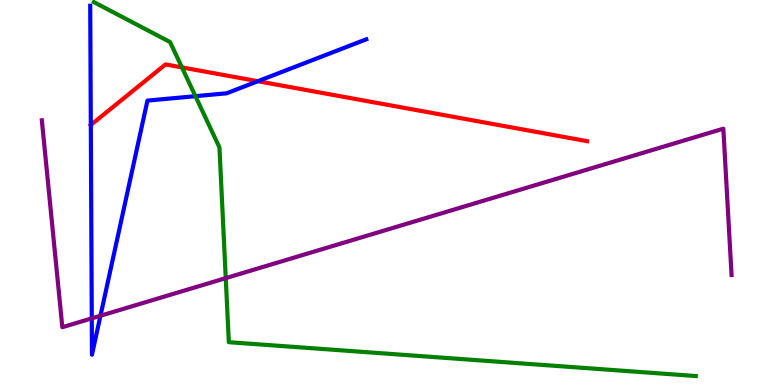[{'lines': ['blue', 'red'], 'intersections': [{'x': 1.17, 'y': 6.75}, {'x': 3.33, 'y': 7.89}]}, {'lines': ['green', 'red'], 'intersections': [{'x': 2.35, 'y': 8.25}]}, {'lines': ['purple', 'red'], 'intersections': []}, {'lines': ['blue', 'green'], 'intersections': [{'x': 2.52, 'y': 7.5}]}, {'lines': ['blue', 'purple'], 'intersections': [{'x': 1.18, 'y': 1.73}, {'x': 1.3, 'y': 1.8}]}, {'lines': ['green', 'purple'], 'intersections': [{'x': 2.91, 'y': 2.78}]}]